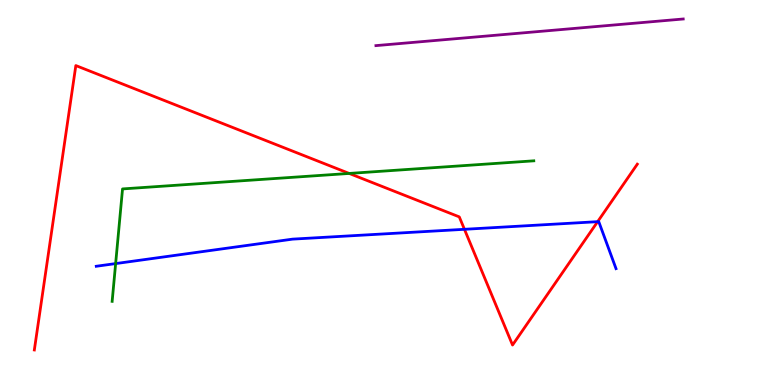[{'lines': ['blue', 'red'], 'intersections': [{'x': 5.99, 'y': 4.04}, {'x': 7.71, 'y': 4.24}]}, {'lines': ['green', 'red'], 'intersections': [{'x': 4.51, 'y': 5.5}]}, {'lines': ['purple', 'red'], 'intersections': []}, {'lines': ['blue', 'green'], 'intersections': [{'x': 1.49, 'y': 3.15}]}, {'lines': ['blue', 'purple'], 'intersections': []}, {'lines': ['green', 'purple'], 'intersections': []}]